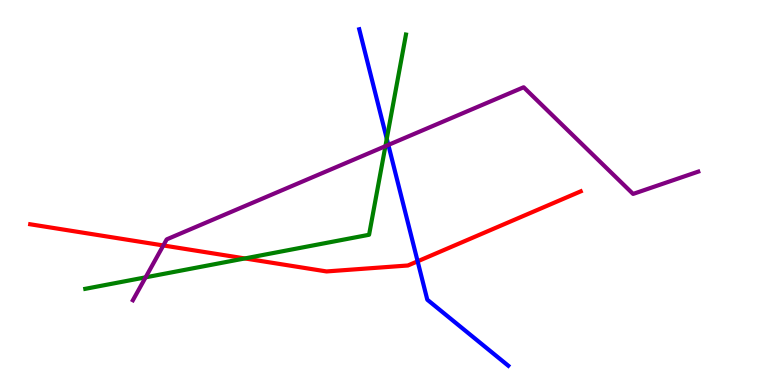[{'lines': ['blue', 'red'], 'intersections': [{'x': 5.39, 'y': 3.21}]}, {'lines': ['green', 'red'], 'intersections': [{'x': 3.16, 'y': 3.29}]}, {'lines': ['purple', 'red'], 'intersections': [{'x': 2.11, 'y': 3.62}]}, {'lines': ['blue', 'green'], 'intersections': [{'x': 4.99, 'y': 6.4}]}, {'lines': ['blue', 'purple'], 'intersections': [{'x': 5.01, 'y': 6.24}]}, {'lines': ['green', 'purple'], 'intersections': [{'x': 1.88, 'y': 2.8}, {'x': 4.97, 'y': 6.2}]}]